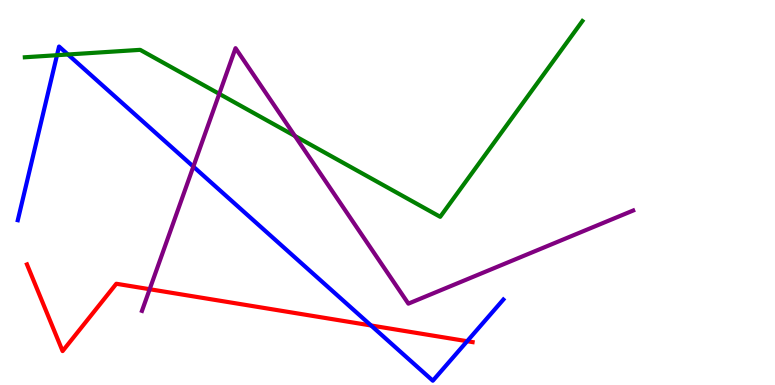[{'lines': ['blue', 'red'], 'intersections': [{'x': 4.79, 'y': 1.55}, {'x': 6.03, 'y': 1.14}]}, {'lines': ['green', 'red'], 'intersections': []}, {'lines': ['purple', 'red'], 'intersections': [{'x': 1.93, 'y': 2.49}]}, {'lines': ['blue', 'green'], 'intersections': [{'x': 0.735, 'y': 8.57}, {'x': 0.877, 'y': 8.58}]}, {'lines': ['blue', 'purple'], 'intersections': [{'x': 2.49, 'y': 5.67}]}, {'lines': ['green', 'purple'], 'intersections': [{'x': 2.83, 'y': 7.56}, {'x': 3.81, 'y': 6.47}]}]